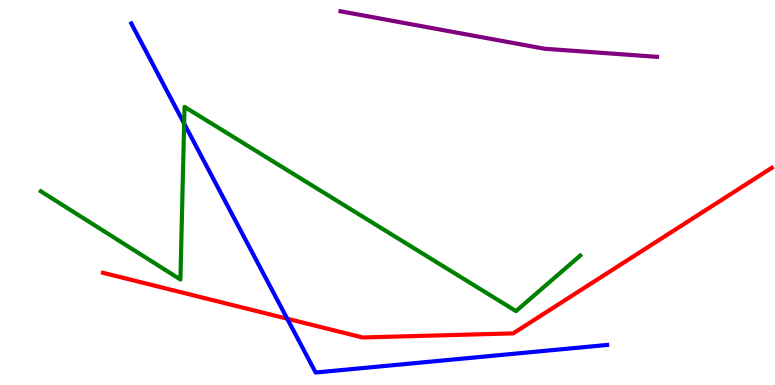[{'lines': ['blue', 'red'], 'intersections': [{'x': 3.71, 'y': 1.72}]}, {'lines': ['green', 'red'], 'intersections': []}, {'lines': ['purple', 'red'], 'intersections': []}, {'lines': ['blue', 'green'], 'intersections': [{'x': 2.38, 'y': 6.79}]}, {'lines': ['blue', 'purple'], 'intersections': []}, {'lines': ['green', 'purple'], 'intersections': []}]